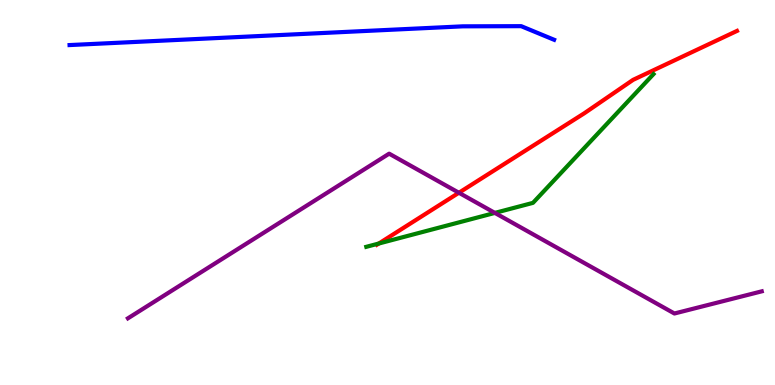[{'lines': ['blue', 'red'], 'intersections': []}, {'lines': ['green', 'red'], 'intersections': [{'x': 4.89, 'y': 3.67}]}, {'lines': ['purple', 'red'], 'intersections': [{'x': 5.92, 'y': 4.99}]}, {'lines': ['blue', 'green'], 'intersections': []}, {'lines': ['blue', 'purple'], 'intersections': []}, {'lines': ['green', 'purple'], 'intersections': [{'x': 6.39, 'y': 4.47}]}]